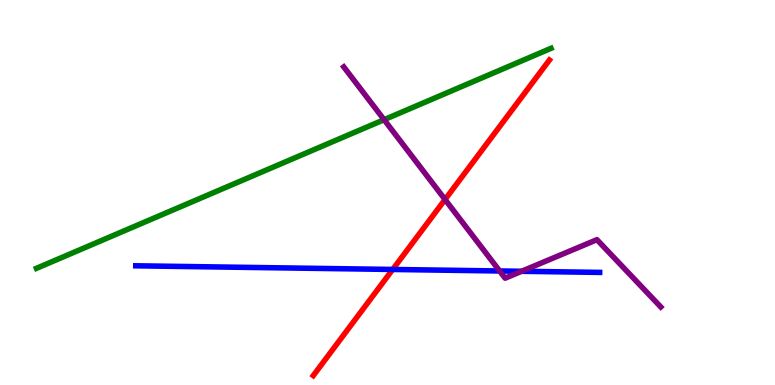[{'lines': ['blue', 'red'], 'intersections': [{'x': 5.07, 'y': 3.0}]}, {'lines': ['green', 'red'], 'intersections': []}, {'lines': ['purple', 'red'], 'intersections': [{'x': 5.74, 'y': 4.82}]}, {'lines': ['blue', 'green'], 'intersections': []}, {'lines': ['blue', 'purple'], 'intersections': [{'x': 6.45, 'y': 2.96}, {'x': 6.73, 'y': 2.95}]}, {'lines': ['green', 'purple'], 'intersections': [{'x': 4.96, 'y': 6.89}]}]